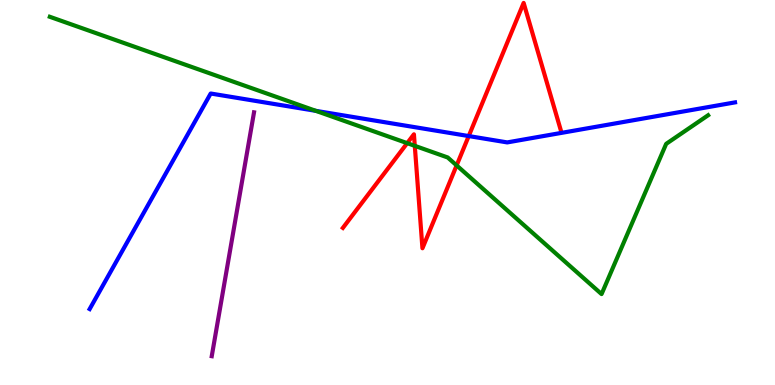[{'lines': ['blue', 'red'], 'intersections': [{'x': 6.05, 'y': 6.47}]}, {'lines': ['green', 'red'], 'intersections': [{'x': 5.25, 'y': 6.28}, {'x': 5.35, 'y': 6.21}, {'x': 5.89, 'y': 5.7}]}, {'lines': ['purple', 'red'], 'intersections': []}, {'lines': ['blue', 'green'], 'intersections': [{'x': 4.08, 'y': 7.12}]}, {'lines': ['blue', 'purple'], 'intersections': []}, {'lines': ['green', 'purple'], 'intersections': []}]